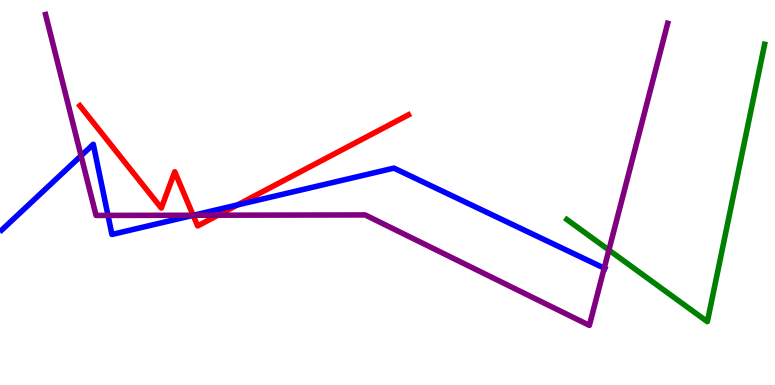[{'lines': ['blue', 'red'], 'intersections': [{'x': 2.49, 'y': 4.41}, {'x': 3.07, 'y': 4.68}]}, {'lines': ['green', 'red'], 'intersections': []}, {'lines': ['purple', 'red'], 'intersections': [{'x': 2.49, 'y': 4.41}, {'x': 2.81, 'y': 4.41}]}, {'lines': ['blue', 'green'], 'intersections': []}, {'lines': ['blue', 'purple'], 'intersections': [{'x': 1.05, 'y': 5.95}, {'x': 1.39, 'y': 4.41}, {'x': 2.5, 'y': 4.41}, {'x': 7.8, 'y': 3.03}]}, {'lines': ['green', 'purple'], 'intersections': [{'x': 7.86, 'y': 3.5}]}]